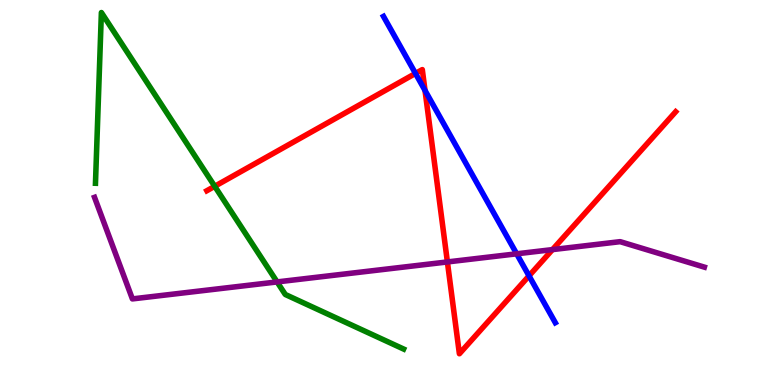[{'lines': ['blue', 'red'], 'intersections': [{'x': 5.36, 'y': 8.09}, {'x': 5.48, 'y': 7.65}, {'x': 6.83, 'y': 2.84}]}, {'lines': ['green', 'red'], 'intersections': [{'x': 2.77, 'y': 5.16}]}, {'lines': ['purple', 'red'], 'intersections': [{'x': 5.77, 'y': 3.2}, {'x': 7.13, 'y': 3.52}]}, {'lines': ['blue', 'green'], 'intersections': []}, {'lines': ['blue', 'purple'], 'intersections': [{'x': 6.67, 'y': 3.41}]}, {'lines': ['green', 'purple'], 'intersections': [{'x': 3.58, 'y': 2.68}]}]